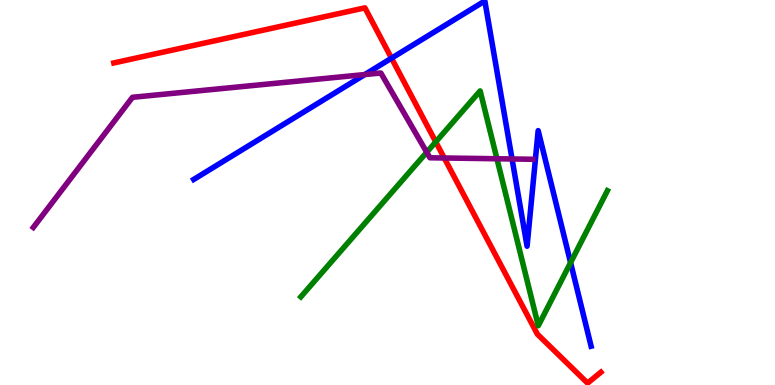[{'lines': ['blue', 'red'], 'intersections': [{'x': 5.05, 'y': 8.49}]}, {'lines': ['green', 'red'], 'intersections': [{'x': 5.62, 'y': 6.31}]}, {'lines': ['purple', 'red'], 'intersections': [{'x': 5.73, 'y': 5.9}]}, {'lines': ['blue', 'green'], 'intersections': [{'x': 7.36, 'y': 3.18}]}, {'lines': ['blue', 'purple'], 'intersections': [{'x': 4.71, 'y': 8.06}, {'x': 6.61, 'y': 5.87}]}, {'lines': ['green', 'purple'], 'intersections': [{'x': 5.51, 'y': 6.05}, {'x': 6.41, 'y': 5.88}]}]